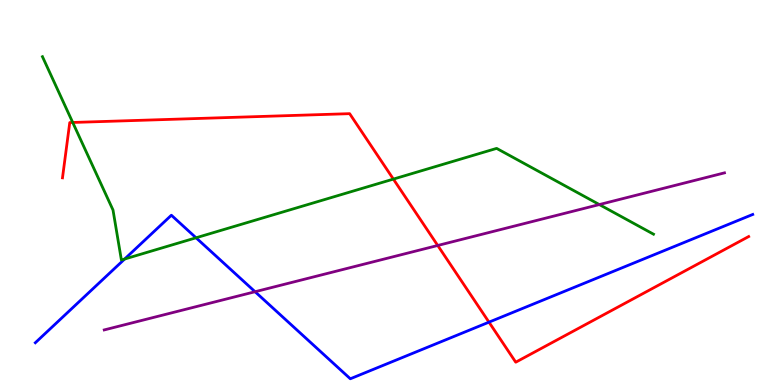[{'lines': ['blue', 'red'], 'intersections': [{'x': 6.31, 'y': 1.63}]}, {'lines': ['green', 'red'], 'intersections': [{'x': 0.938, 'y': 6.82}, {'x': 5.08, 'y': 5.35}]}, {'lines': ['purple', 'red'], 'intersections': [{'x': 5.65, 'y': 3.62}]}, {'lines': ['blue', 'green'], 'intersections': [{'x': 1.61, 'y': 3.27}, {'x': 2.53, 'y': 3.82}]}, {'lines': ['blue', 'purple'], 'intersections': [{'x': 3.29, 'y': 2.42}]}, {'lines': ['green', 'purple'], 'intersections': [{'x': 7.73, 'y': 4.69}]}]